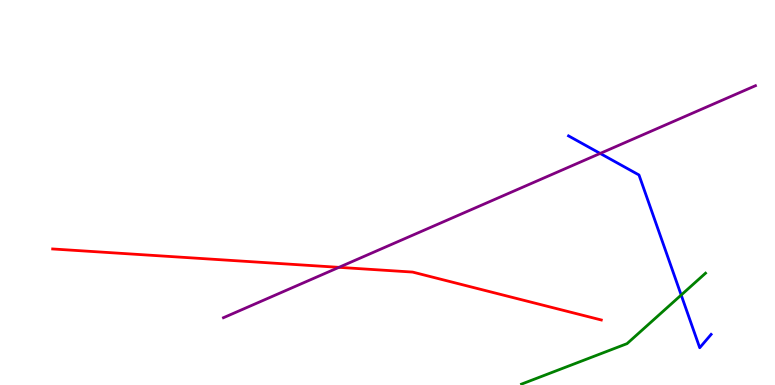[{'lines': ['blue', 'red'], 'intersections': []}, {'lines': ['green', 'red'], 'intersections': []}, {'lines': ['purple', 'red'], 'intersections': [{'x': 4.37, 'y': 3.06}]}, {'lines': ['blue', 'green'], 'intersections': [{'x': 8.79, 'y': 2.34}]}, {'lines': ['blue', 'purple'], 'intersections': [{'x': 7.74, 'y': 6.01}]}, {'lines': ['green', 'purple'], 'intersections': []}]